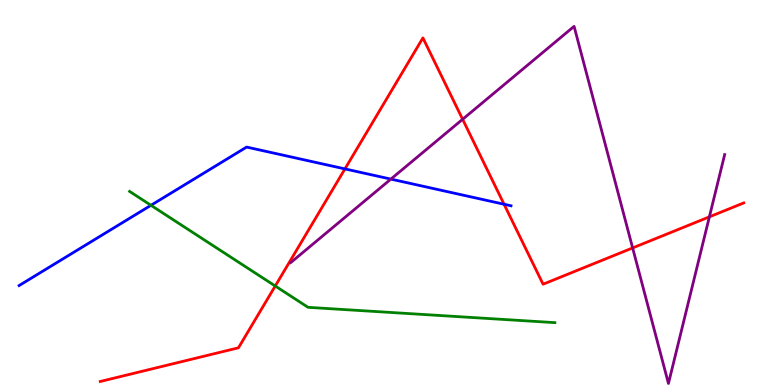[{'lines': ['blue', 'red'], 'intersections': [{'x': 4.45, 'y': 5.61}, {'x': 6.5, 'y': 4.69}]}, {'lines': ['green', 'red'], 'intersections': [{'x': 3.55, 'y': 2.57}]}, {'lines': ['purple', 'red'], 'intersections': [{'x': 5.97, 'y': 6.9}, {'x': 8.16, 'y': 3.56}, {'x': 9.15, 'y': 4.37}]}, {'lines': ['blue', 'green'], 'intersections': [{'x': 1.95, 'y': 4.67}]}, {'lines': ['blue', 'purple'], 'intersections': [{'x': 5.04, 'y': 5.35}]}, {'lines': ['green', 'purple'], 'intersections': []}]